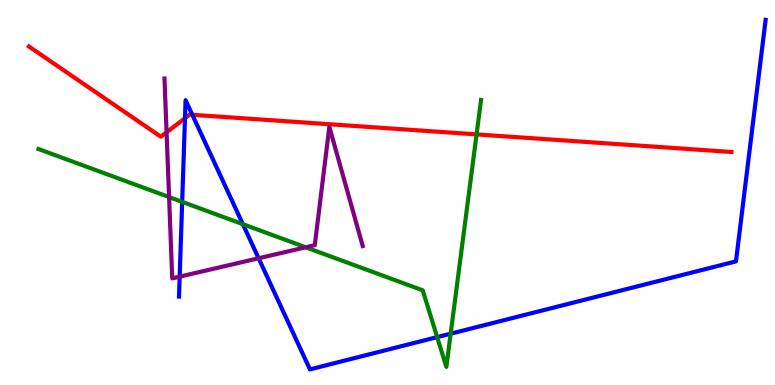[{'lines': ['blue', 'red'], 'intersections': [{'x': 2.39, 'y': 6.93}, {'x': 2.48, 'y': 7.02}]}, {'lines': ['green', 'red'], 'intersections': [{'x': 6.15, 'y': 6.51}]}, {'lines': ['purple', 'red'], 'intersections': [{'x': 2.15, 'y': 6.56}]}, {'lines': ['blue', 'green'], 'intersections': [{'x': 2.35, 'y': 4.76}, {'x': 3.13, 'y': 4.18}, {'x': 5.64, 'y': 1.24}, {'x': 5.81, 'y': 1.33}]}, {'lines': ['blue', 'purple'], 'intersections': [{'x': 2.32, 'y': 2.81}, {'x': 3.34, 'y': 3.29}]}, {'lines': ['green', 'purple'], 'intersections': [{'x': 2.18, 'y': 4.88}, {'x': 3.94, 'y': 3.58}]}]